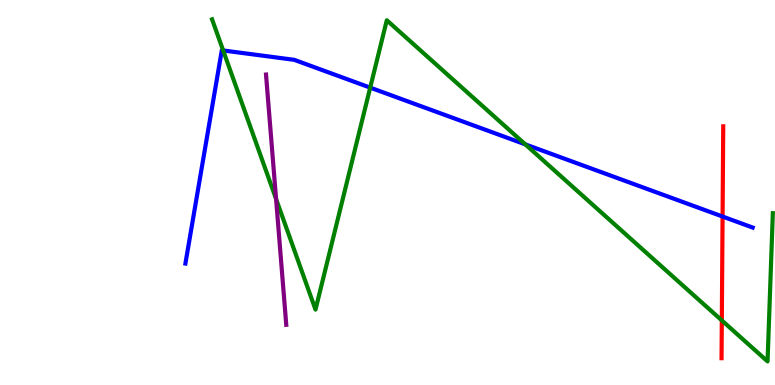[{'lines': ['blue', 'red'], 'intersections': [{'x': 9.32, 'y': 4.38}]}, {'lines': ['green', 'red'], 'intersections': [{'x': 9.31, 'y': 1.68}]}, {'lines': ['purple', 'red'], 'intersections': []}, {'lines': ['blue', 'green'], 'intersections': [{'x': 2.88, 'y': 8.69}, {'x': 4.78, 'y': 7.72}, {'x': 6.78, 'y': 6.25}]}, {'lines': ['blue', 'purple'], 'intersections': []}, {'lines': ['green', 'purple'], 'intersections': [{'x': 3.56, 'y': 4.83}]}]